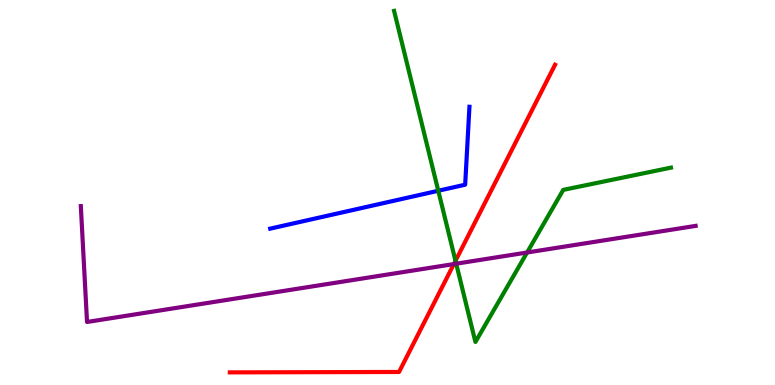[{'lines': ['blue', 'red'], 'intersections': []}, {'lines': ['green', 'red'], 'intersections': [{'x': 5.88, 'y': 3.23}]}, {'lines': ['purple', 'red'], 'intersections': [{'x': 5.86, 'y': 3.14}]}, {'lines': ['blue', 'green'], 'intersections': [{'x': 5.66, 'y': 5.05}]}, {'lines': ['blue', 'purple'], 'intersections': []}, {'lines': ['green', 'purple'], 'intersections': [{'x': 5.89, 'y': 3.15}, {'x': 6.8, 'y': 3.44}]}]